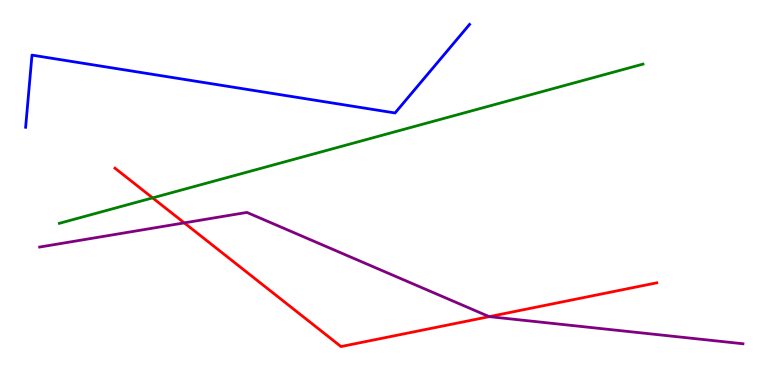[{'lines': ['blue', 'red'], 'intersections': []}, {'lines': ['green', 'red'], 'intersections': [{'x': 1.97, 'y': 4.86}]}, {'lines': ['purple', 'red'], 'intersections': [{'x': 2.38, 'y': 4.21}, {'x': 6.31, 'y': 1.78}]}, {'lines': ['blue', 'green'], 'intersections': []}, {'lines': ['blue', 'purple'], 'intersections': []}, {'lines': ['green', 'purple'], 'intersections': []}]